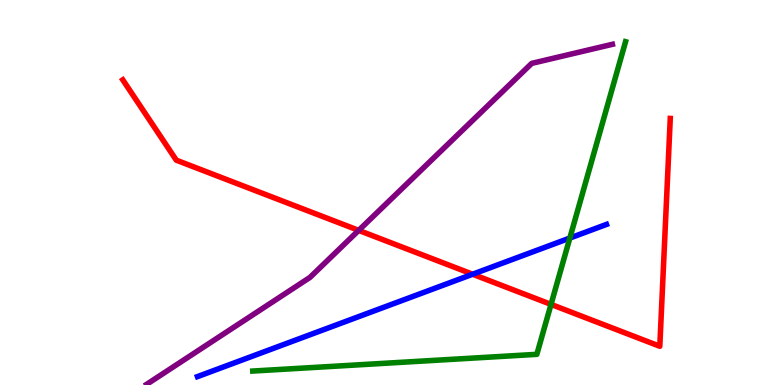[{'lines': ['blue', 'red'], 'intersections': [{'x': 6.1, 'y': 2.88}]}, {'lines': ['green', 'red'], 'intersections': [{'x': 7.11, 'y': 2.09}]}, {'lines': ['purple', 'red'], 'intersections': [{'x': 4.63, 'y': 4.02}]}, {'lines': ['blue', 'green'], 'intersections': [{'x': 7.35, 'y': 3.82}]}, {'lines': ['blue', 'purple'], 'intersections': []}, {'lines': ['green', 'purple'], 'intersections': []}]